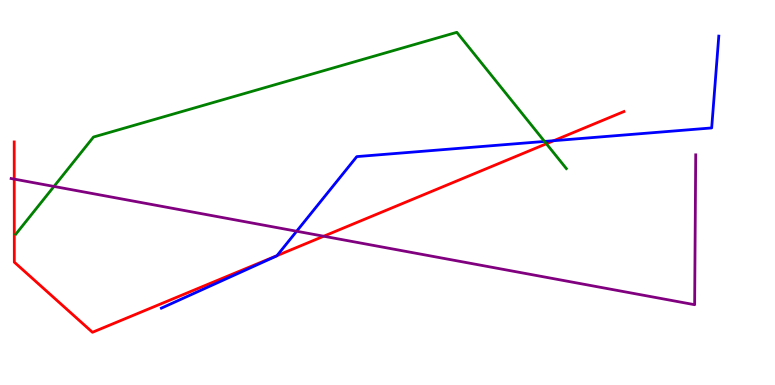[{'lines': ['blue', 'red'], 'intersections': [{'x': 3.57, 'y': 3.36}, {'x': 7.15, 'y': 6.35}]}, {'lines': ['green', 'red'], 'intersections': [{'x': 7.05, 'y': 6.27}]}, {'lines': ['purple', 'red'], 'intersections': [{'x': 0.184, 'y': 5.35}, {'x': 4.18, 'y': 3.86}]}, {'lines': ['blue', 'green'], 'intersections': [{'x': 7.03, 'y': 6.33}]}, {'lines': ['blue', 'purple'], 'intersections': [{'x': 3.83, 'y': 3.99}]}, {'lines': ['green', 'purple'], 'intersections': [{'x': 0.696, 'y': 5.16}]}]